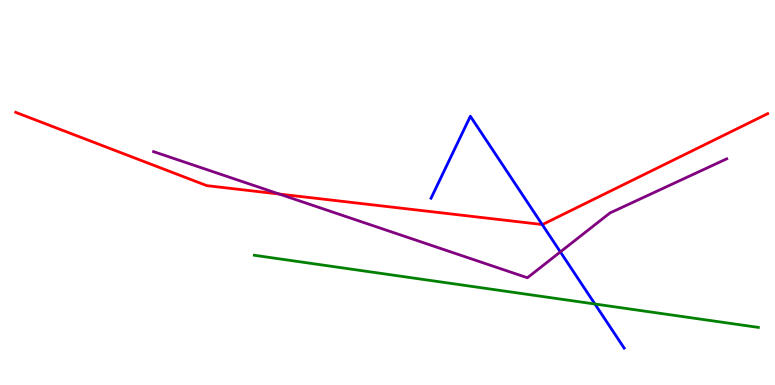[{'lines': ['blue', 'red'], 'intersections': [{'x': 7.0, 'y': 4.17}]}, {'lines': ['green', 'red'], 'intersections': []}, {'lines': ['purple', 'red'], 'intersections': [{'x': 3.6, 'y': 4.96}]}, {'lines': ['blue', 'green'], 'intersections': [{'x': 7.68, 'y': 2.1}]}, {'lines': ['blue', 'purple'], 'intersections': [{'x': 7.23, 'y': 3.46}]}, {'lines': ['green', 'purple'], 'intersections': []}]